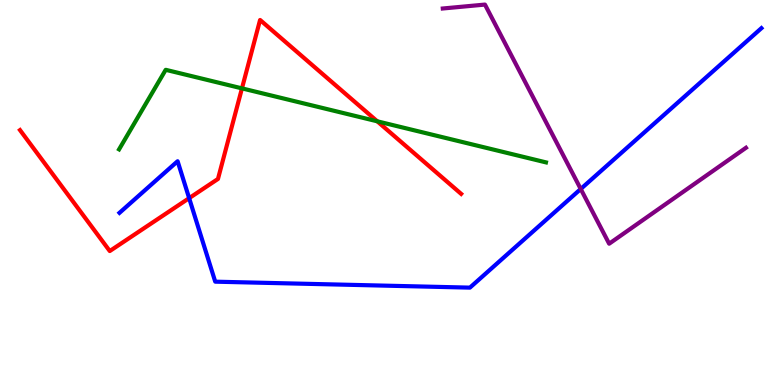[{'lines': ['blue', 'red'], 'intersections': [{'x': 2.44, 'y': 4.85}]}, {'lines': ['green', 'red'], 'intersections': [{'x': 3.12, 'y': 7.7}, {'x': 4.87, 'y': 6.85}]}, {'lines': ['purple', 'red'], 'intersections': []}, {'lines': ['blue', 'green'], 'intersections': []}, {'lines': ['blue', 'purple'], 'intersections': [{'x': 7.49, 'y': 5.09}]}, {'lines': ['green', 'purple'], 'intersections': []}]